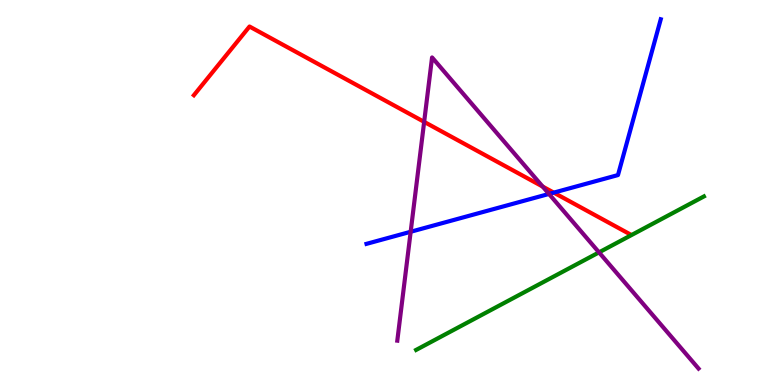[{'lines': ['blue', 'red'], 'intersections': [{'x': 7.15, 'y': 5.0}]}, {'lines': ['green', 'red'], 'intersections': []}, {'lines': ['purple', 'red'], 'intersections': [{'x': 5.47, 'y': 6.83}, {'x': 7.0, 'y': 5.15}]}, {'lines': ['blue', 'green'], 'intersections': []}, {'lines': ['blue', 'purple'], 'intersections': [{'x': 5.3, 'y': 3.98}, {'x': 7.08, 'y': 4.96}]}, {'lines': ['green', 'purple'], 'intersections': [{'x': 7.73, 'y': 3.44}]}]